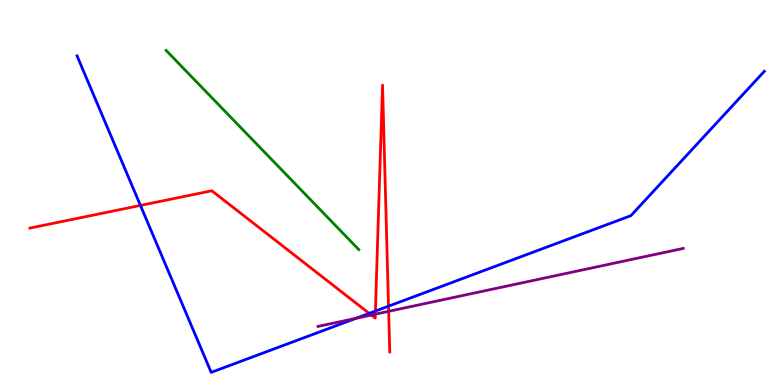[{'lines': ['blue', 'red'], 'intersections': [{'x': 1.81, 'y': 4.66}, {'x': 4.76, 'y': 1.86}, {'x': 4.84, 'y': 1.92}, {'x': 5.01, 'y': 2.05}]}, {'lines': ['green', 'red'], 'intersections': []}, {'lines': ['purple', 'red'], 'intersections': [{'x': 4.79, 'y': 1.82}, {'x': 4.84, 'y': 1.84}, {'x': 5.01, 'y': 1.91}]}, {'lines': ['blue', 'green'], 'intersections': []}, {'lines': ['blue', 'purple'], 'intersections': [{'x': 4.59, 'y': 1.73}]}, {'lines': ['green', 'purple'], 'intersections': []}]